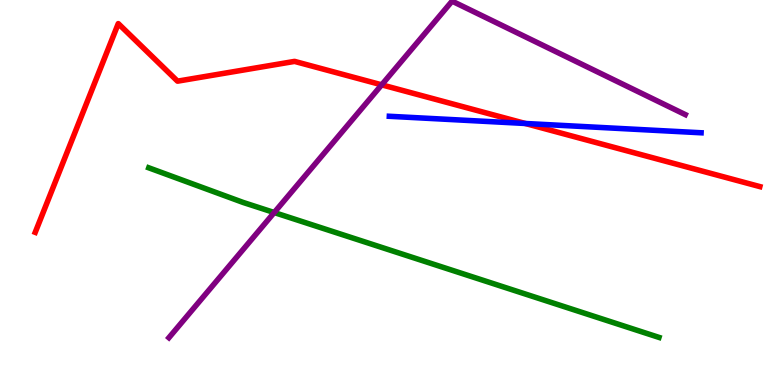[{'lines': ['blue', 'red'], 'intersections': [{'x': 6.78, 'y': 6.79}]}, {'lines': ['green', 'red'], 'intersections': []}, {'lines': ['purple', 'red'], 'intersections': [{'x': 4.92, 'y': 7.8}]}, {'lines': ['blue', 'green'], 'intersections': []}, {'lines': ['blue', 'purple'], 'intersections': []}, {'lines': ['green', 'purple'], 'intersections': [{'x': 3.54, 'y': 4.48}]}]